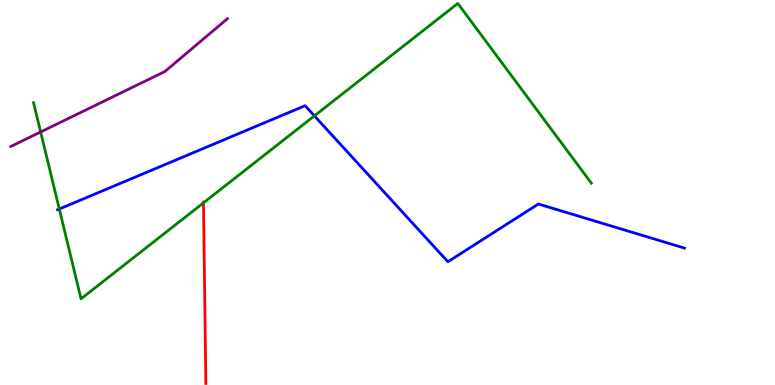[{'lines': ['blue', 'red'], 'intersections': []}, {'lines': ['green', 'red'], 'intersections': [{'x': 2.63, 'y': 4.73}]}, {'lines': ['purple', 'red'], 'intersections': []}, {'lines': ['blue', 'green'], 'intersections': [{'x': 0.765, 'y': 4.57}, {'x': 4.06, 'y': 6.99}]}, {'lines': ['blue', 'purple'], 'intersections': []}, {'lines': ['green', 'purple'], 'intersections': [{'x': 0.524, 'y': 6.57}]}]